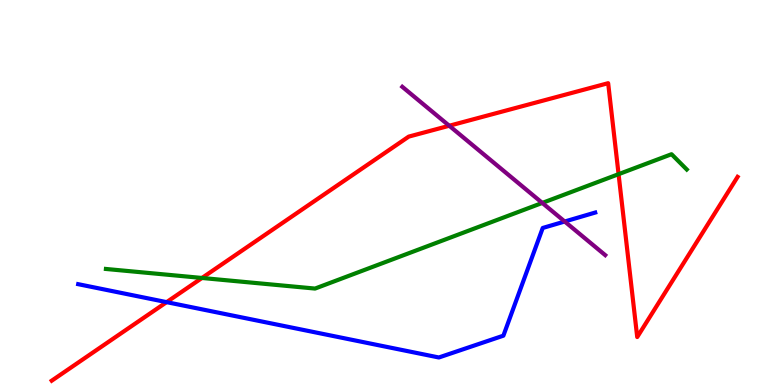[{'lines': ['blue', 'red'], 'intersections': [{'x': 2.15, 'y': 2.15}]}, {'lines': ['green', 'red'], 'intersections': [{'x': 2.61, 'y': 2.78}, {'x': 7.98, 'y': 5.48}]}, {'lines': ['purple', 'red'], 'intersections': [{'x': 5.8, 'y': 6.73}]}, {'lines': ['blue', 'green'], 'intersections': []}, {'lines': ['blue', 'purple'], 'intersections': [{'x': 7.29, 'y': 4.25}]}, {'lines': ['green', 'purple'], 'intersections': [{'x': 7.0, 'y': 4.73}]}]